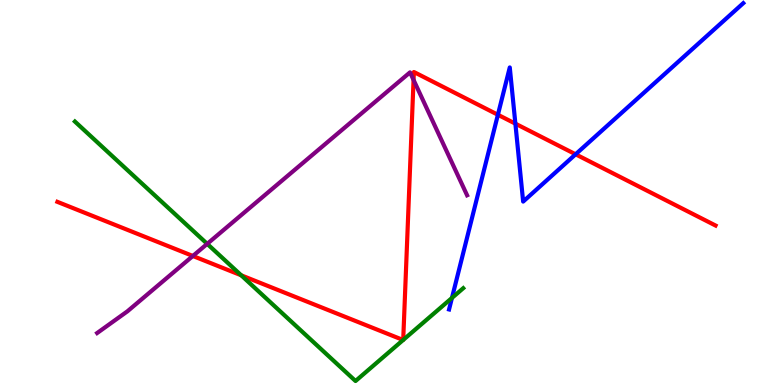[{'lines': ['blue', 'red'], 'intersections': [{'x': 6.42, 'y': 7.02}, {'x': 6.65, 'y': 6.79}, {'x': 7.43, 'y': 5.99}]}, {'lines': ['green', 'red'], 'intersections': [{'x': 3.11, 'y': 2.85}, {'x': 5.2, 'y': 1.17}, {'x': 5.2, 'y': 1.17}]}, {'lines': ['purple', 'red'], 'intersections': [{'x': 2.49, 'y': 3.35}, {'x': 5.34, 'y': 7.92}]}, {'lines': ['blue', 'green'], 'intersections': [{'x': 5.83, 'y': 2.26}]}, {'lines': ['blue', 'purple'], 'intersections': []}, {'lines': ['green', 'purple'], 'intersections': [{'x': 2.67, 'y': 3.67}]}]